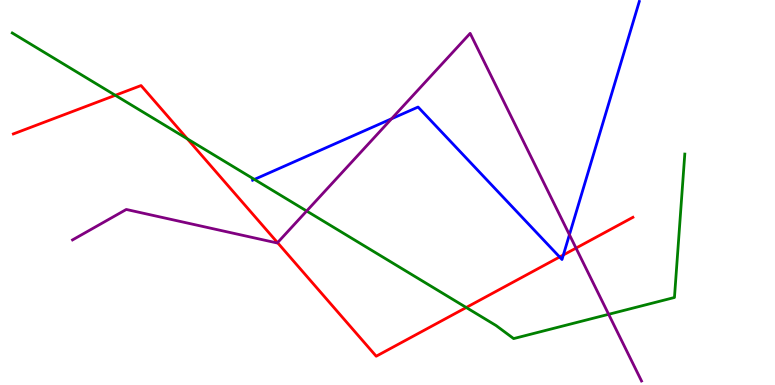[{'lines': ['blue', 'red'], 'intersections': [{'x': 7.22, 'y': 3.33}, {'x': 7.27, 'y': 3.38}]}, {'lines': ['green', 'red'], 'intersections': [{'x': 1.49, 'y': 7.52}, {'x': 2.42, 'y': 6.39}, {'x': 6.02, 'y': 2.01}]}, {'lines': ['purple', 'red'], 'intersections': [{'x': 3.58, 'y': 3.7}, {'x': 7.43, 'y': 3.56}]}, {'lines': ['blue', 'green'], 'intersections': [{'x': 3.28, 'y': 5.34}]}, {'lines': ['blue', 'purple'], 'intersections': [{'x': 5.05, 'y': 6.91}, {'x': 7.35, 'y': 3.9}]}, {'lines': ['green', 'purple'], 'intersections': [{'x': 3.96, 'y': 4.52}, {'x': 7.85, 'y': 1.84}]}]